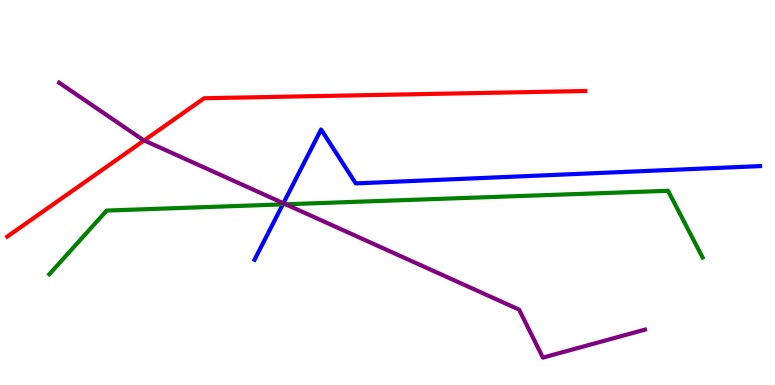[{'lines': ['blue', 'red'], 'intersections': []}, {'lines': ['green', 'red'], 'intersections': []}, {'lines': ['purple', 'red'], 'intersections': [{'x': 1.86, 'y': 6.35}]}, {'lines': ['blue', 'green'], 'intersections': [{'x': 3.65, 'y': 4.69}]}, {'lines': ['blue', 'purple'], 'intersections': [{'x': 3.66, 'y': 4.72}]}, {'lines': ['green', 'purple'], 'intersections': [{'x': 3.69, 'y': 4.69}]}]